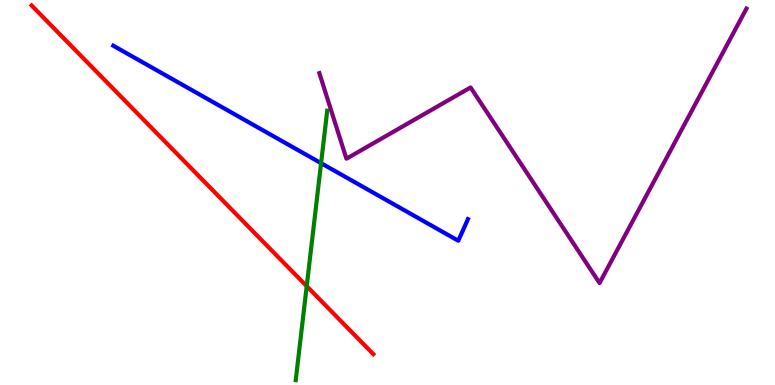[{'lines': ['blue', 'red'], 'intersections': []}, {'lines': ['green', 'red'], 'intersections': [{'x': 3.96, 'y': 2.57}]}, {'lines': ['purple', 'red'], 'intersections': []}, {'lines': ['blue', 'green'], 'intersections': [{'x': 4.14, 'y': 5.76}]}, {'lines': ['blue', 'purple'], 'intersections': []}, {'lines': ['green', 'purple'], 'intersections': []}]